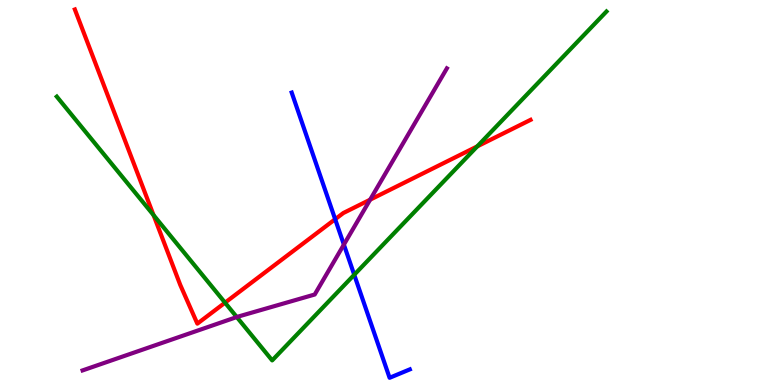[{'lines': ['blue', 'red'], 'intersections': [{'x': 4.32, 'y': 4.31}]}, {'lines': ['green', 'red'], 'intersections': [{'x': 1.98, 'y': 4.41}, {'x': 2.9, 'y': 2.14}, {'x': 6.16, 'y': 6.2}]}, {'lines': ['purple', 'red'], 'intersections': [{'x': 4.78, 'y': 4.81}]}, {'lines': ['blue', 'green'], 'intersections': [{'x': 4.57, 'y': 2.86}]}, {'lines': ['blue', 'purple'], 'intersections': [{'x': 4.44, 'y': 3.65}]}, {'lines': ['green', 'purple'], 'intersections': [{'x': 3.06, 'y': 1.77}]}]